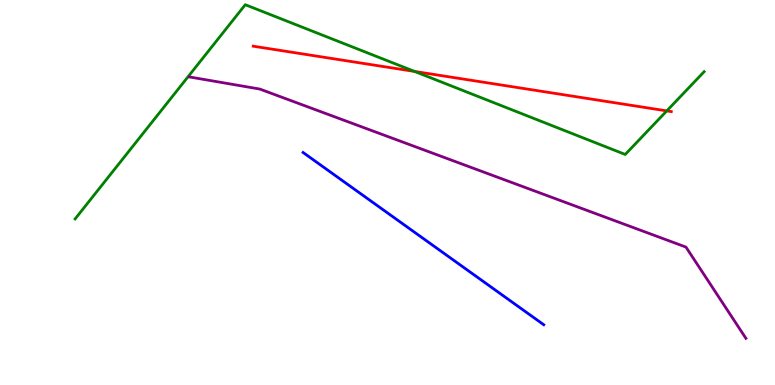[{'lines': ['blue', 'red'], 'intersections': []}, {'lines': ['green', 'red'], 'intersections': [{'x': 5.35, 'y': 8.14}, {'x': 8.6, 'y': 7.12}]}, {'lines': ['purple', 'red'], 'intersections': []}, {'lines': ['blue', 'green'], 'intersections': []}, {'lines': ['blue', 'purple'], 'intersections': []}, {'lines': ['green', 'purple'], 'intersections': []}]